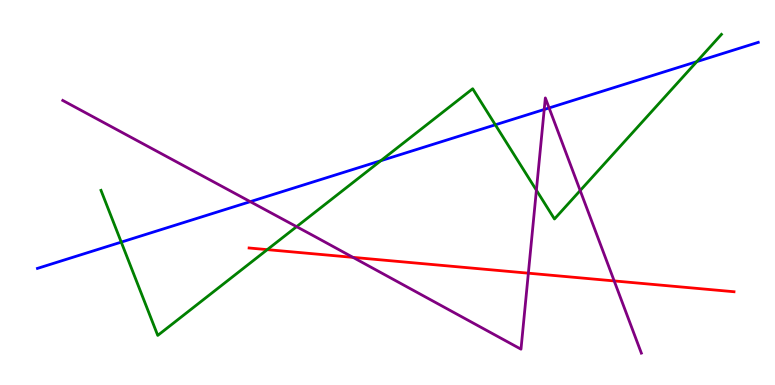[{'lines': ['blue', 'red'], 'intersections': []}, {'lines': ['green', 'red'], 'intersections': [{'x': 3.45, 'y': 3.52}]}, {'lines': ['purple', 'red'], 'intersections': [{'x': 4.55, 'y': 3.32}, {'x': 6.82, 'y': 2.9}, {'x': 7.93, 'y': 2.7}]}, {'lines': ['blue', 'green'], 'intersections': [{'x': 1.56, 'y': 3.71}, {'x': 4.91, 'y': 5.83}, {'x': 6.39, 'y': 6.76}, {'x': 8.99, 'y': 8.4}]}, {'lines': ['blue', 'purple'], 'intersections': [{'x': 3.23, 'y': 4.76}, {'x': 7.02, 'y': 7.16}, {'x': 7.09, 'y': 7.2}]}, {'lines': ['green', 'purple'], 'intersections': [{'x': 3.83, 'y': 4.11}, {'x': 6.92, 'y': 5.06}, {'x': 7.49, 'y': 5.05}]}]